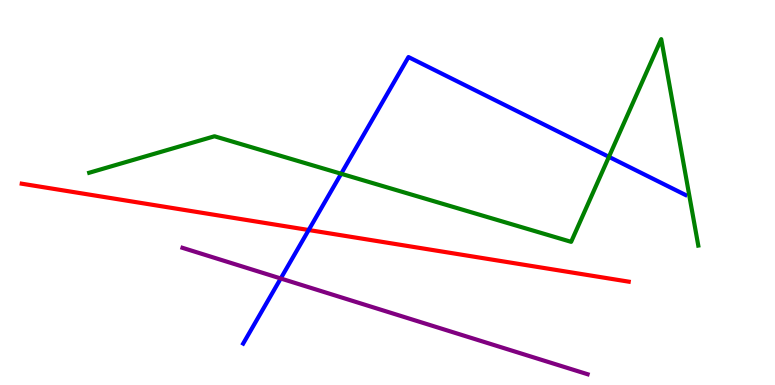[{'lines': ['blue', 'red'], 'intersections': [{'x': 3.98, 'y': 4.03}]}, {'lines': ['green', 'red'], 'intersections': []}, {'lines': ['purple', 'red'], 'intersections': []}, {'lines': ['blue', 'green'], 'intersections': [{'x': 4.4, 'y': 5.49}, {'x': 7.86, 'y': 5.93}]}, {'lines': ['blue', 'purple'], 'intersections': [{'x': 3.62, 'y': 2.77}]}, {'lines': ['green', 'purple'], 'intersections': []}]